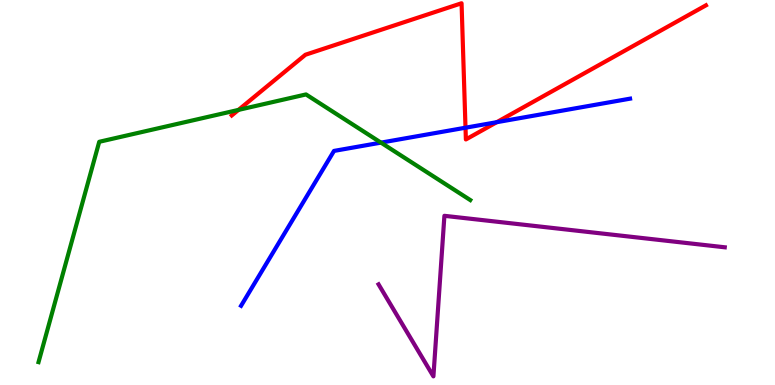[{'lines': ['blue', 'red'], 'intersections': [{'x': 6.01, 'y': 6.68}, {'x': 6.41, 'y': 6.83}]}, {'lines': ['green', 'red'], 'intersections': [{'x': 3.08, 'y': 7.15}]}, {'lines': ['purple', 'red'], 'intersections': []}, {'lines': ['blue', 'green'], 'intersections': [{'x': 4.92, 'y': 6.3}]}, {'lines': ['blue', 'purple'], 'intersections': []}, {'lines': ['green', 'purple'], 'intersections': []}]